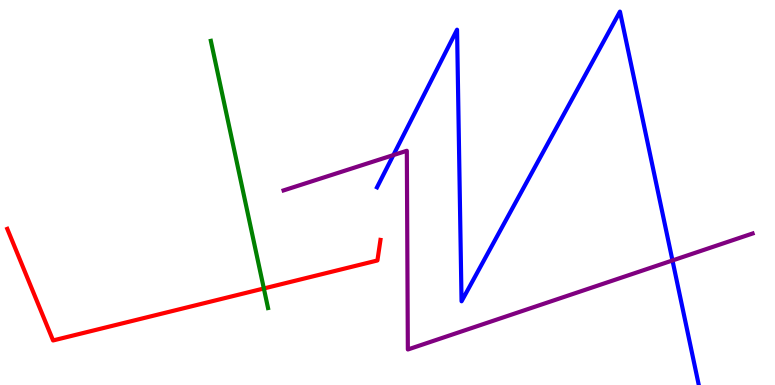[{'lines': ['blue', 'red'], 'intersections': []}, {'lines': ['green', 'red'], 'intersections': [{'x': 3.4, 'y': 2.51}]}, {'lines': ['purple', 'red'], 'intersections': []}, {'lines': ['blue', 'green'], 'intersections': []}, {'lines': ['blue', 'purple'], 'intersections': [{'x': 5.08, 'y': 5.97}, {'x': 8.68, 'y': 3.23}]}, {'lines': ['green', 'purple'], 'intersections': []}]